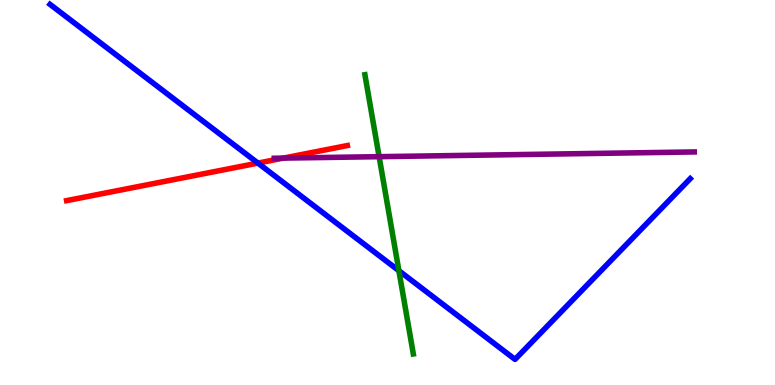[{'lines': ['blue', 'red'], 'intersections': [{'x': 3.33, 'y': 5.76}]}, {'lines': ['green', 'red'], 'intersections': []}, {'lines': ['purple', 'red'], 'intersections': [{'x': 3.66, 'y': 5.89}]}, {'lines': ['blue', 'green'], 'intersections': [{'x': 5.15, 'y': 2.97}]}, {'lines': ['blue', 'purple'], 'intersections': []}, {'lines': ['green', 'purple'], 'intersections': [{'x': 4.89, 'y': 5.93}]}]